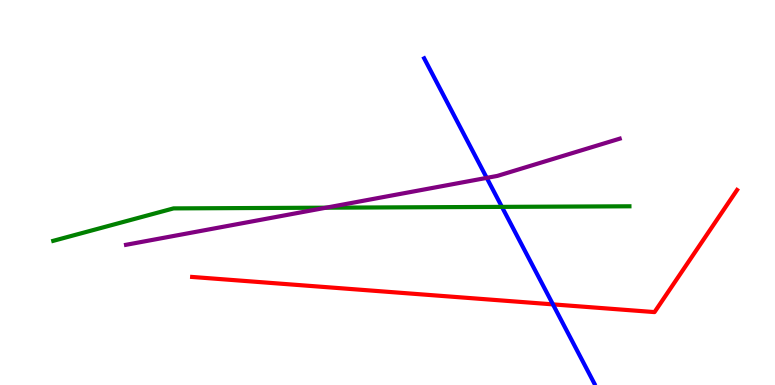[{'lines': ['blue', 'red'], 'intersections': [{'x': 7.13, 'y': 2.09}]}, {'lines': ['green', 'red'], 'intersections': []}, {'lines': ['purple', 'red'], 'intersections': []}, {'lines': ['blue', 'green'], 'intersections': [{'x': 6.48, 'y': 4.63}]}, {'lines': ['blue', 'purple'], 'intersections': [{'x': 6.28, 'y': 5.38}]}, {'lines': ['green', 'purple'], 'intersections': [{'x': 4.21, 'y': 4.61}]}]